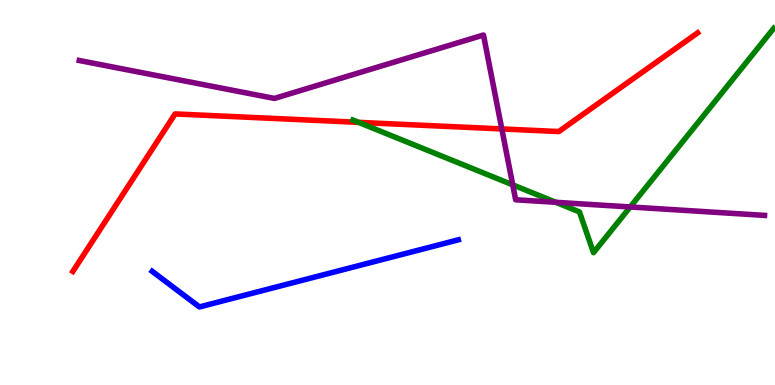[{'lines': ['blue', 'red'], 'intersections': []}, {'lines': ['green', 'red'], 'intersections': [{'x': 4.63, 'y': 6.82}]}, {'lines': ['purple', 'red'], 'intersections': [{'x': 6.48, 'y': 6.65}]}, {'lines': ['blue', 'green'], 'intersections': []}, {'lines': ['blue', 'purple'], 'intersections': []}, {'lines': ['green', 'purple'], 'intersections': [{'x': 6.62, 'y': 5.2}, {'x': 7.17, 'y': 4.75}, {'x': 8.13, 'y': 4.62}]}]